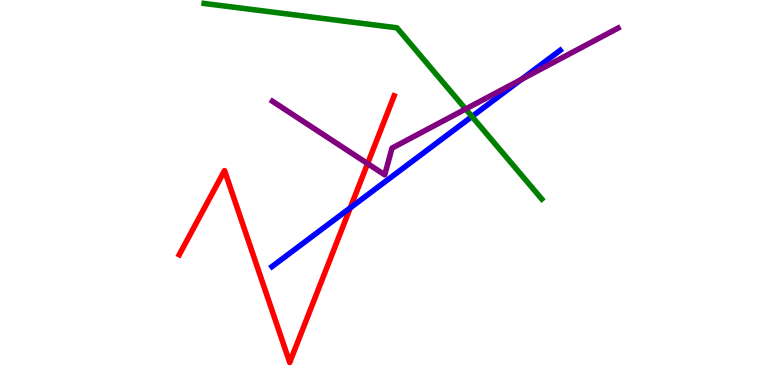[{'lines': ['blue', 'red'], 'intersections': [{'x': 4.52, 'y': 4.6}]}, {'lines': ['green', 'red'], 'intersections': []}, {'lines': ['purple', 'red'], 'intersections': [{'x': 4.74, 'y': 5.75}]}, {'lines': ['blue', 'green'], 'intersections': [{'x': 6.09, 'y': 6.97}]}, {'lines': ['blue', 'purple'], 'intersections': [{'x': 6.73, 'y': 7.94}]}, {'lines': ['green', 'purple'], 'intersections': [{'x': 6.01, 'y': 7.17}]}]